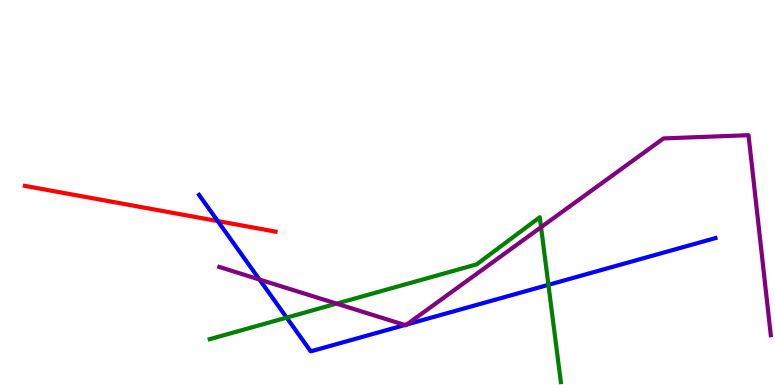[{'lines': ['blue', 'red'], 'intersections': [{'x': 2.81, 'y': 4.26}]}, {'lines': ['green', 'red'], 'intersections': []}, {'lines': ['purple', 'red'], 'intersections': []}, {'lines': ['blue', 'green'], 'intersections': [{'x': 3.7, 'y': 1.75}, {'x': 7.08, 'y': 2.6}]}, {'lines': ['blue', 'purple'], 'intersections': [{'x': 3.35, 'y': 2.74}, {'x': 5.22, 'y': 1.56}, {'x': 5.25, 'y': 1.57}]}, {'lines': ['green', 'purple'], 'intersections': [{'x': 4.34, 'y': 2.11}, {'x': 6.98, 'y': 4.1}]}]